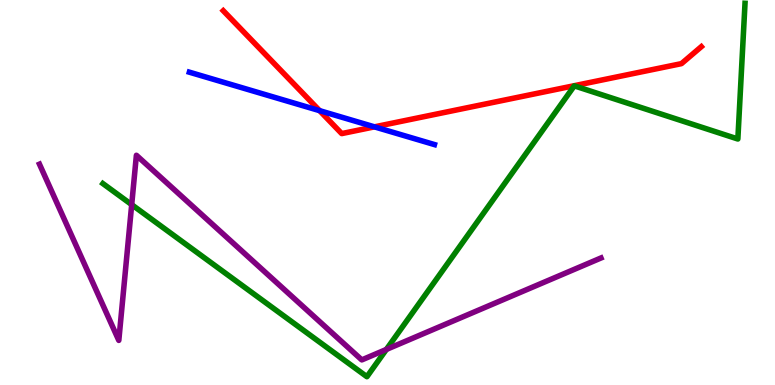[{'lines': ['blue', 'red'], 'intersections': [{'x': 4.12, 'y': 7.13}, {'x': 4.83, 'y': 6.71}]}, {'lines': ['green', 'red'], 'intersections': []}, {'lines': ['purple', 'red'], 'intersections': []}, {'lines': ['blue', 'green'], 'intersections': []}, {'lines': ['blue', 'purple'], 'intersections': []}, {'lines': ['green', 'purple'], 'intersections': [{'x': 1.7, 'y': 4.68}, {'x': 4.99, 'y': 0.924}]}]